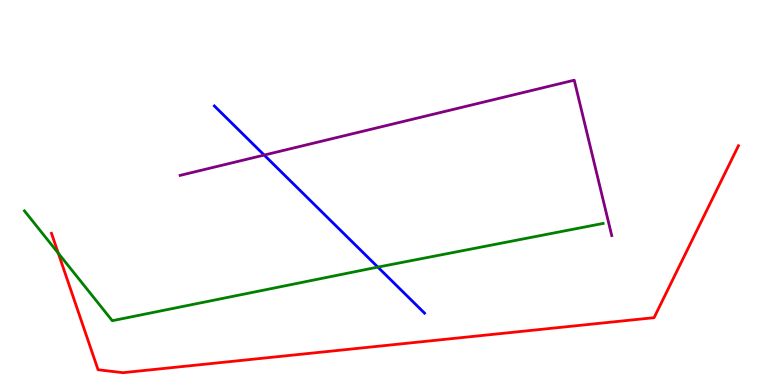[{'lines': ['blue', 'red'], 'intersections': []}, {'lines': ['green', 'red'], 'intersections': [{'x': 0.752, 'y': 3.42}]}, {'lines': ['purple', 'red'], 'intersections': []}, {'lines': ['blue', 'green'], 'intersections': [{'x': 4.88, 'y': 3.06}]}, {'lines': ['blue', 'purple'], 'intersections': [{'x': 3.41, 'y': 5.97}]}, {'lines': ['green', 'purple'], 'intersections': []}]